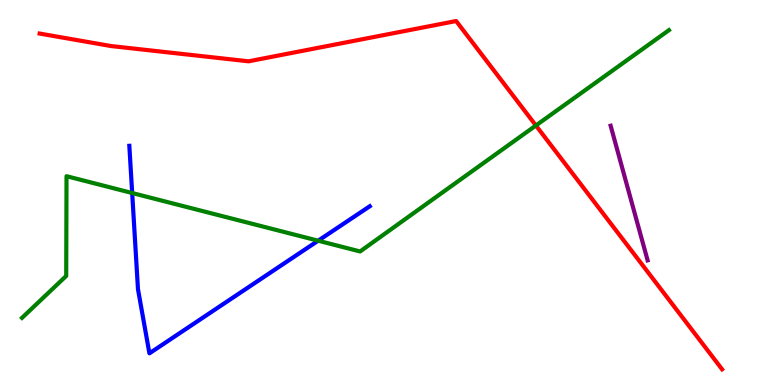[{'lines': ['blue', 'red'], 'intersections': []}, {'lines': ['green', 'red'], 'intersections': [{'x': 6.91, 'y': 6.74}]}, {'lines': ['purple', 'red'], 'intersections': []}, {'lines': ['blue', 'green'], 'intersections': [{'x': 1.71, 'y': 4.99}, {'x': 4.11, 'y': 3.75}]}, {'lines': ['blue', 'purple'], 'intersections': []}, {'lines': ['green', 'purple'], 'intersections': []}]